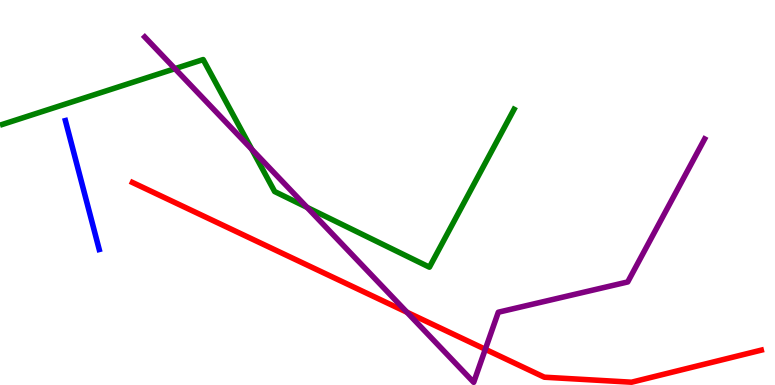[{'lines': ['blue', 'red'], 'intersections': []}, {'lines': ['green', 'red'], 'intersections': []}, {'lines': ['purple', 'red'], 'intersections': [{'x': 5.25, 'y': 1.89}, {'x': 6.26, 'y': 0.928}]}, {'lines': ['blue', 'green'], 'intersections': []}, {'lines': ['blue', 'purple'], 'intersections': []}, {'lines': ['green', 'purple'], 'intersections': [{'x': 2.26, 'y': 8.22}, {'x': 3.25, 'y': 6.12}, {'x': 3.96, 'y': 4.61}]}]